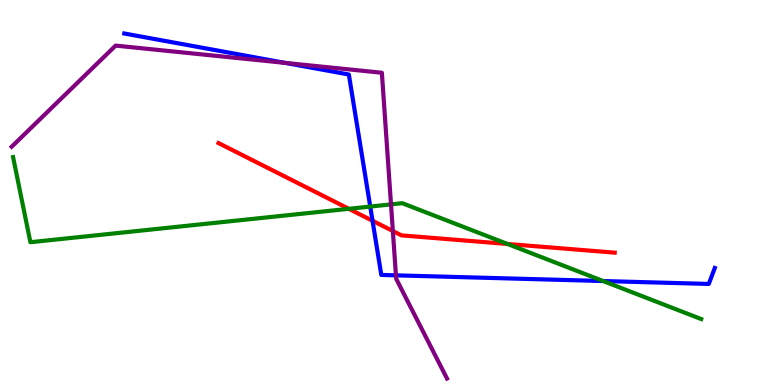[{'lines': ['blue', 'red'], 'intersections': [{'x': 4.81, 'y': 4.27}]}, {'lines': ['green', 'red'], 'intersections': [{'x': 4.5, 'y': 4.58}, {'x': 6.55, 'y': 3.66}]}, {'lines': ['purple', 'red'], 'intersections': [{'x': 5.07, 'y': 4.0}]}, {'lines': ['blue', 'green'], 'intersections': [{'x': 4.78, 'y': 4.63}, {'x': 7.78, 'y': 2.7}]}, {'lines': ['blue', 'purple'], 'intersections': [{'x': 3.68, 'y': 8.37}, {'x': 5.11, 'y': 2.85}]}, {'lines': ['green', 'purple'], 'intersections': [{'x': 5.05, 'y': 4.69}]}]